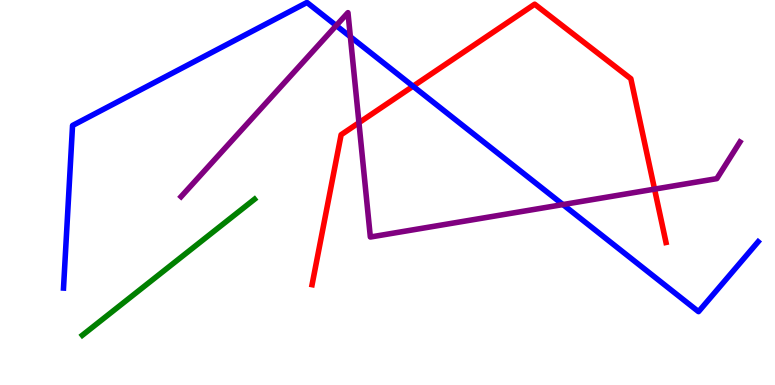[{'lines': ['blue', 'red'], 'intersections': [{'x': 5.33, 'y': 7.76}]}, {'lines': ['green', 'red'], 'intersections': []}, {'lines': ['purple', 'red'], 'intersections': [{'x': 4.63, 'y': 6.81}, {'x': 8.45, 'y': 5.09}]}, {'lines': ['blue', 'green'], 'intersections': []}, {'lines': ['blue', 'purple'], 'intersections': [{'x': 4.34, 'y': 9.34}, {'x': 4.52, 'y': 9.05}, {'x': 7.26, 'y': 4.69}]}, {'lines': ['green', 'purple'], 'intersections': []}]